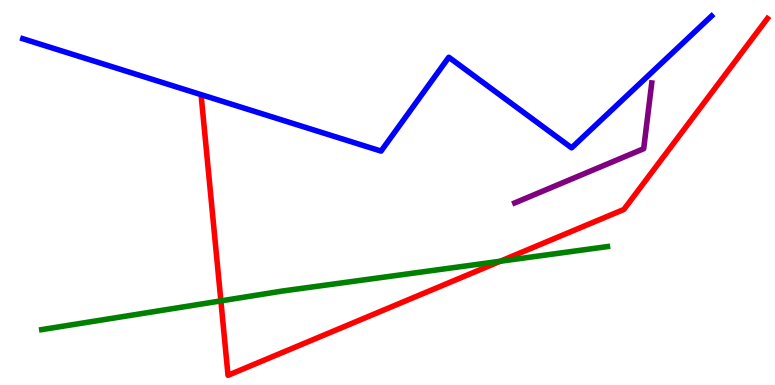[{'lines': ['blue', 'red'], 'intersections': []}, {'lines': ['green', 'red'], 'intersections': [{'x': 2.85, 'y': 2.18}, {'x': 6.46, 'y': 3.21}]}, {'lines': ['purple', 'red'], 'intersections': []}, {'lines': ['blue', 'green'], 'intersections': []}, {'lines': ['blue', 'purple'], 'intersections': []}, {'lines': ['green', 'purple'], 'intersections': []}]